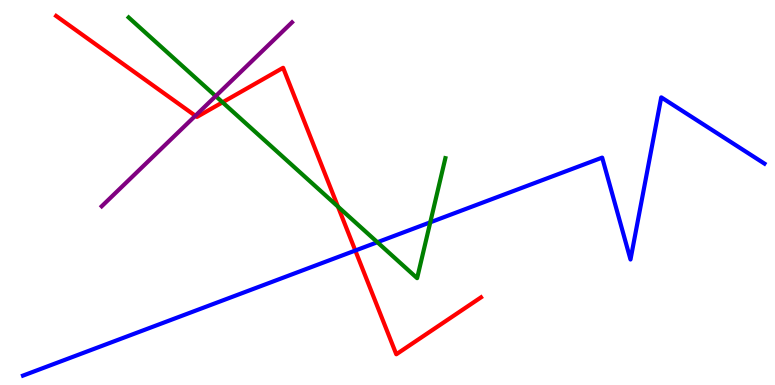[{'lines': ['blue', 'red'], 'intersections': [{'x': 4.58, 'y': 3.49}]}, {'lines': ['green', 'red'], 'intersections': [{'x': 2.87, 'y': 7.34}, {'x': 4.36, 'y': 4.63}]}, {'lines': ['purple', 'red'], 'intersections': [{'x': 2.52, 'y': 6.99}]}, {'lines': ['blue', 'green'], 'intersections': [{'x': 4.87, 'y': 3.71}, {'x': 5.55, 'y': 4.23}]}, {'lines': ['blue', 'purple'], 'intersections': []}, {'lines': ['green', 'purple'], 'intersections': [{'x': 2.78, 'y': 7.5}]}]